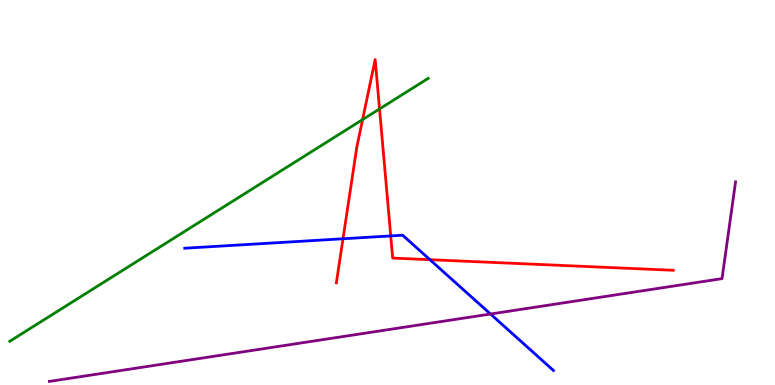[{'lines': ['blue', 'red'], 'intersections': [{'x': 4.43, 'y': 3.8}, {'x': 5.04, 'y': 3.87}, {'x': 5.55, 'y': 3.25}]}, {'lines': ['green', 'red'], 'intersections': [{'x': 4.68, 'y': 6.89}, {'x': 4.9, 'y': 7.17}]}, {'lines': ['purple', 'red'], 'intersections': []}, {'lines': ['blue', 'green'], 'intersections': []}, {'lines': ['blue', 'purple'], 'intersections': [{'x': 6.33, 'y': 1.84}]}, {'lines': ['green', 'purple'], 'intersections': []}]